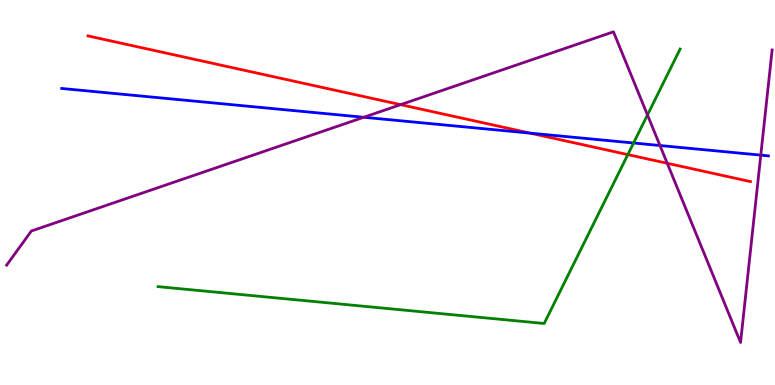[{'lines': ['blue', 'red'], 'intersections': [{'x': 6.84, 'y': 6.54}]}, {'lines': ['green', 'red'], 'intersections': [{'x': 8.1, 'y': 5.98}]}, {'lines': ['purple', 'red'], 'intersections': [{'x': 5.17, 'y': 7.28}, {'x': 8.61, 'y': 5.76}]}, {'lines': ['blue', 'green'], 'intersections': [{'x': 8.18, 'y': 6.29}]}, {'lines': ['blue', 'purple'], 'intersections': [{'x': 4.69, 'y': 6.95}, {'x': 8.52, 'y': 6.22}, {'x': 9.82, 'y': 5.97}]}, {'lines': ['green', 'purple'], 'intersections': [{'x': 8.35, 'y': 7.01}]}]